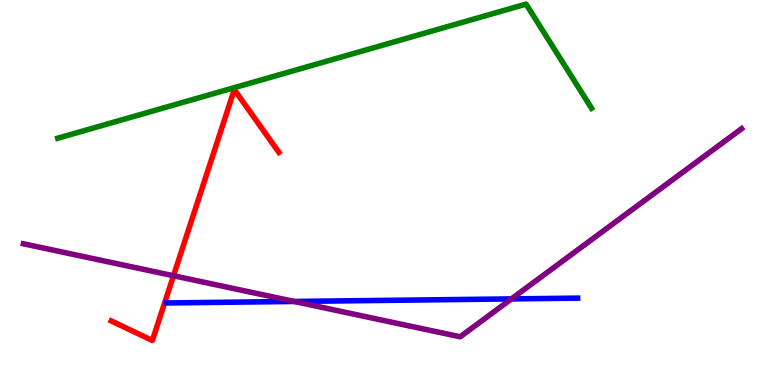[{'lines': ['blue', 'red'], 'intersections': []}, {'lines': ['green', 'red'], 'intersections': []}, {'lines': ['purple', 'red'], 'intersections': [{'x': 2.24, 'y': 2.84}]}, {'lines': ['blue', 'green'], 'intersections': []}, {'lines': ['blue', 'purple'], 'intersections': [{'x': 3.8, 'y': 2.17}, {'x': 6.6, 'y': 2.24}]}, {'lines': ['green', 'purple'], 'intersections': []}]